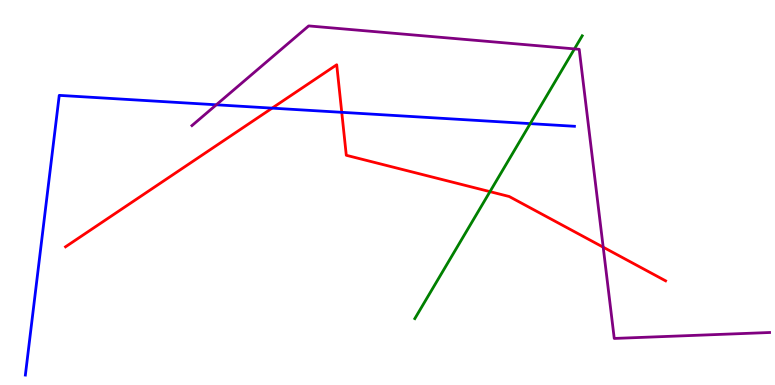[{'lines': ['blue', 'red'], 'intersections': [{'x': 3.51, 'y': 7.19}, {'x': 4.41, 'y': 7.08}]}, {'lines': ['green', 'red'], 'intersections': [{'x': 6.32, 'y': 5.02}]}, {'lines': ['purple', 'red'], 'intersections': [{'x': 7.78, 'y': 3.58}]}, {'lines': ['blue', 'green'], 'intersections': [{'x': 6.84, 'y': 6.79}]}, {'lines': ['blue', 'purple'], 'intersections': [{'x': 2.79, 'y': 7.28}]}, {'lines': ['green', 'purple'], 'intersections': [{'x': 7.41, 'y': 8.73}]}]